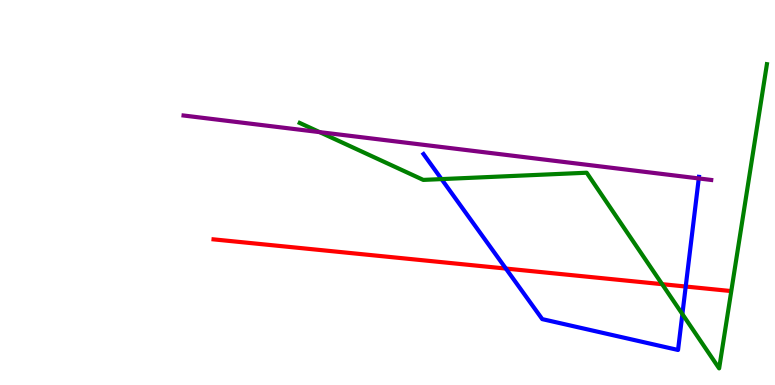[{'lines': ['blue', 'red'], 'intersections': [{'x': 6.53, 'y': 3.02}, {'x': 8.85, 'y': 2.56}]}, {'lines': ['green', 'red'], 'intersections': [{'x': 8.54, 'y': 2.62}]}, {'lines': ['purple', 'red'], 'intersections': []}, {'lines': ['blue', 'green'], 'intersections': [{'x': 5.7, 'y': 5.35}, {'x': 8.8, 'y': 1.84}]}, {'lines': ['blue', 'purple'], 'intersections': [{'x': 9.02, 'y': 5.37}]}, {'lines': ['green', 'purple'], 'intersections': [{'x': 4.12, 'y': 6.57}]}]